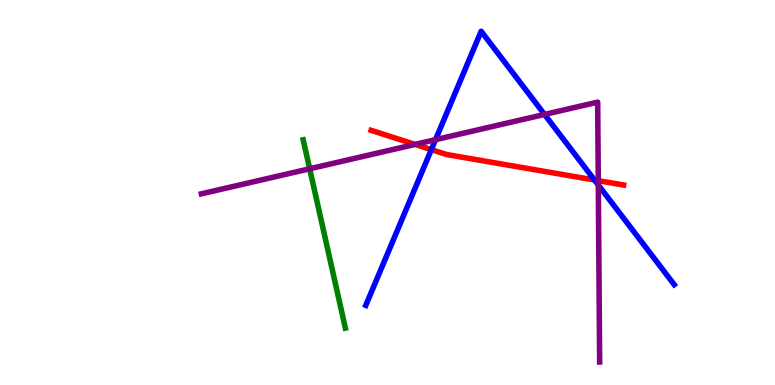[{'lines': ['blue', 'red'], 'intersections': [{'x': 5.57, 'y': 6.11}, {'x': 7.67, 'y': 5.32}]}, {'lines': ['green', 'red'], 'intersections': []}, {'lines': ['purple', 'red'], 'intersections': [{'x': 5.36, 'y': 6.25}, {'x': 7.72, 'y': 5.31}]}, {'lines': ['blue', 'green'], 'intersections': []}, {'lines': ['blue', 'purple'], 'intersections': [{'x': 5.62, 'y': 6.37}, {'x': 7.03, 'y': 7.03}, {'x': 7.72, 'y': 5.19}]}, {'lines': ['green', 'purple'], 'intersections': [{'x': 4.0, 'y': 5.62}]}]